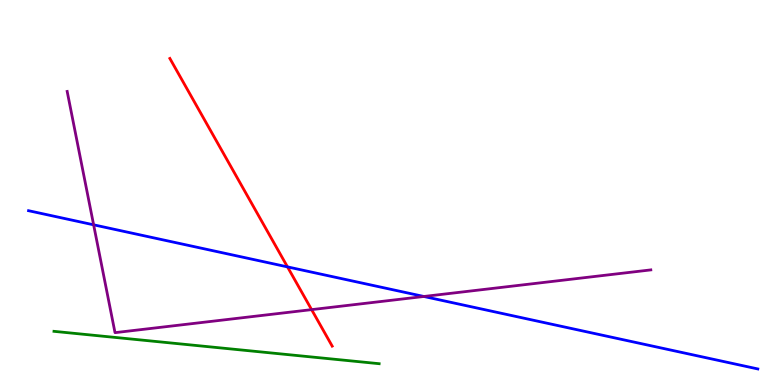[{'lines': ['blue', 'red'], 'intersections': [{'x': 3.71, 'y': 3.07}]}, {'lines': ['green', 'red'], 'intersections': []}, {'lines': ['purple', 'red'], 'intersections': [{'x': 4.02, 'y': 1.96}]}, {'lines': ['blue', 'green'], 'intersections': []}, {'lines': ['blue', 'purple'], 'intersections': [{'x': 1.21, 'y': 4.16}, {'x': 5.47, 'y': 2.3}]}, {'lines': ['green', 'purple'], 'intersections': []}]